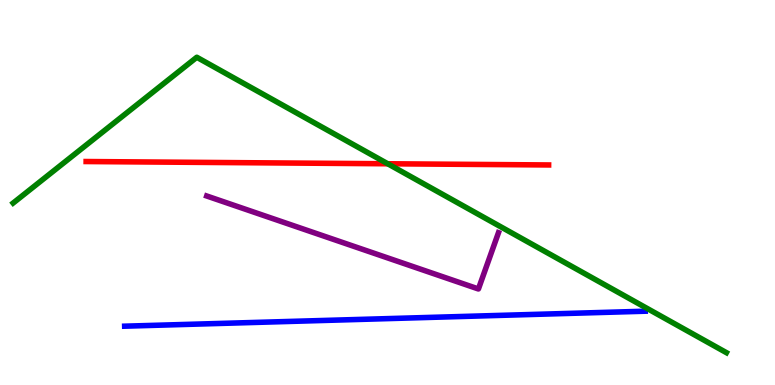[{'lines': ['blue', 'red'], 'intersections': []}, {'lines': ['green', 'red'], 'intersections': [{'x': 5.0, 'y': 5.75}]}, {'lines': ['purple', 'red'], 'intersections': []}, {'lines': ['blue', 'green'], 'intersections': []}, {'lines': ['blue', 'purple'], 'intersections': []}, {'lines': ['green', 'purple'], 'intersections': []}]